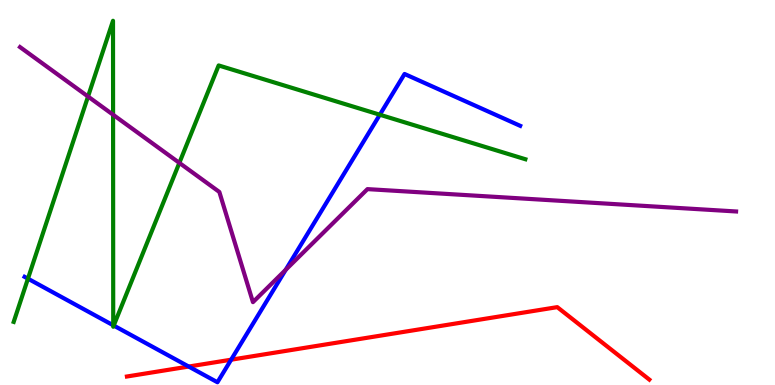[{'lines': ['blue', 'red'], 'intersections': [{'x': 2.43, 'y': 0.479}, {'x': 2.98, 'y': 0.657}]}, {'lines': ['green', 'red'], 'intersections': []}, {'lines': ['purple', 'red'], 'intersections': []}, {'lines': ['blue', 'green'], 'intersections': [{'x': 0.361, 'y': 2.76}, {'x': 1.46, 'y': 1.55}, {'x': 1.47, 'y': 1.54}, {'x': 4.9, 'y': 7.02}]}, {'lines': ['blue', 'purple'], 'intersections': [{'x': 3.69, 'y': 2.99}]}, {'lines': ['green', 'purple'], 'intersections': [{'x': 1.14, 'y': 7.49}, {'x': 1.46, 'y': 7.02}, {'x': 2.31, 'y': 5.77}]}]